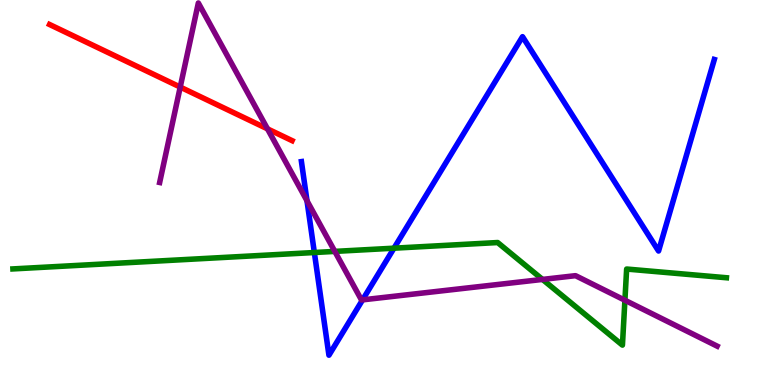[{'lines': ['blue', 'red'], 'intersections': []}, {'lines': ['green', 'red'], 'intersections': []}, {'lines': ['purple', 'red'], 'intersections': [{'x': 2.33, 'y': 7.74}, {'x': 3.45, 'y': 6.65}]}, {'lines': ['blue', 'green'], 'intersections': [{'x': 4.06, 'y': 3.44}, {'x': 5.08, 'y': 3.55}]}, {'lines': ['blue', 'purple'], 'intersections': [{'x': 3.96, 'y': 4.78}, {'x': 4.68, 'y': 2.21}]}, {'lines': ['green', 'purple'], 'intersections': [{'x': 4.32, 'y': 3.47}, {'x': 7.0, 'y': 2.74}, {'x': 8.06, 'y': 2.2}]}]